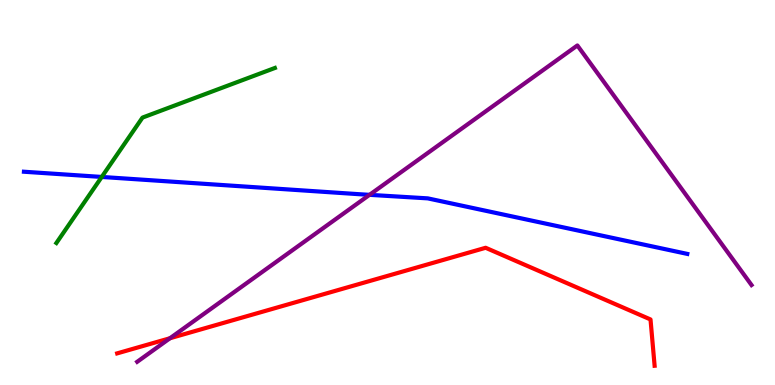[{'lines': ['blue', 'red'], 'intersections': []}, {'lines': ['green', 'red'], 'intersections': []}, {'lines': ['purple', 'red'], 'intersections': [{'x': 2.19, 'y': 1.21}]}, {'lines': ['blue', 'green'], 'intersections': [{'x': 1.31, 'y': 5.4}]}, {'lines': ['blue', 'purple'], 'intersections': [{'x': 4.77, 'y': 4.94}]}, {'lines': ['green', 'purple'], 'intersections': []}]